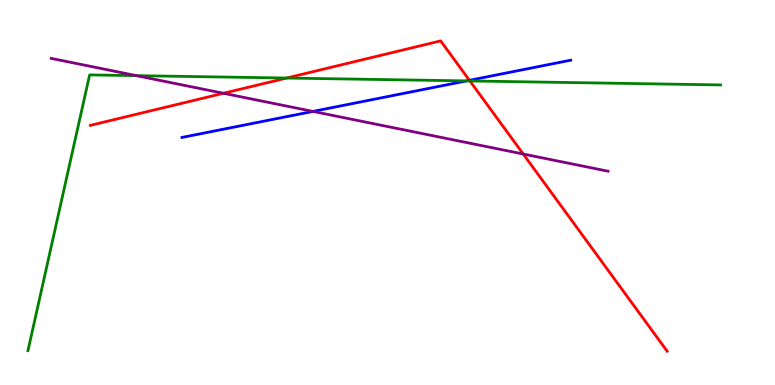[{'lines': ['blue', 'red'], 'intersections': [{'x': 6.06, 'y': 7.91}]}, {'lines': ['green', 'red'], 'intersections': [{'x': 3.7, 'y': 7.97}, {'x': 6.06, 'y': 7.9}]}, {'lines': ['purple', 'red'], 'intersections': [{'x': 2.88, 'y': 7.58}, {'x': 6.75, 'y': 6.0}]}, {'lines': ['blue', 'green'], 'intersections': [{'x': 6.02, 'y': 7.9}]}, {'lines': ['blue', 'purple'], 'intersections': [{'x': 4.04, 'y': 7.11}]}, {'lines': ['green', 'purple'], 'intersections': [{'x': 1.76, 'y': 8.04}]}]